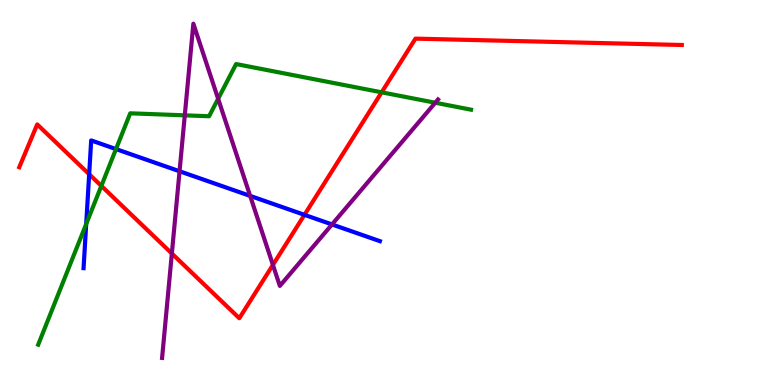[{'lines': ['blue', 'red'], 'intersections': [{'x': 1.15, 'y': 5.47}, {'x': 3.93, 'y': 4.42}]}, {'lines': ['green', 'red'], 'intersections': [{'x': 1.31, 'y': 5.17}, {'x': 4.92, 'y': 7.6}]}, {'lines': ['purple', 'red'], 'intersections': [{'x': 2.22, 'y': 3.42}, {'x': 3.52, 'y': 3.12}]}, {'lines': ['blue', 'green'], 'intersections': [{'x': 1.11, 'y': 4.18}, {'x': 1.5, 'y': 6.13}]}, {'lines': ['blue', 'purple'], 'intersections': [{'x': 2.32, 'y': 5.55}, {'x': 3.23, 'y': 4.91}, {'x': 4.28, 'y': 4.17}]}, {'lines': ['green', 'purple'], 'intersections': [{'x': 2.38, 'y': 7.0}, {'x': 2.81, 'y': 7.43}, {'x': 5.62, 'y': 7.33}]}]